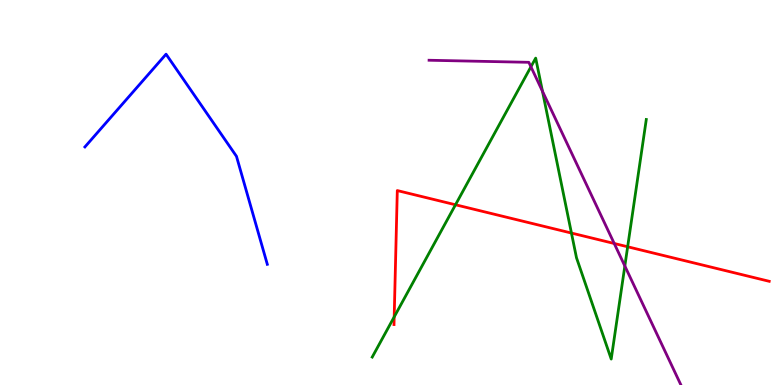[{'lines': ['blue', 'red'], 'intersections': []}, {'lines': ['green', 'red'], 'intersections': [{'x': 5.09, 'y': 1.77}, {'x': 5.88, 'y': 4.68}, {'x': 7.37, 'y': 3.95}, {'x': 8.1, 'y': 3.59}]}, {'lines': ['purple', 'red'], 'intersections': [{'x': 7.93, 'y': 3.68}]}, {'lines': ['blue', 'green'], 'intersections': []}, {'lines': ['blue', 'purple'], 'intersections': []}, {'lines': ['green', 'purple'], 'intersections': [{'x': 6.85, 'y': 8.27}, {'x': 7.0, 'y': 7.63}, {'x': 8.06, 'y': 3.09}]}]